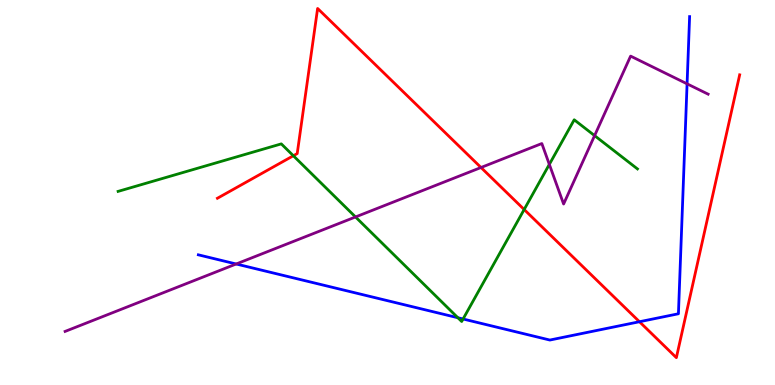[{'lines': ['blue', 'red'], 'intersections': [{'x': 8.25, 'y': 1.64}]}, {'lines': ['green', 'red'], 'intersections': [{'x': 3.79, 'y': 5.95}, {'x': 6.76, 'y': 4.56}]}, {'lines': ['purple', 'red'], 'intersections': [{'x': 6.21, 'y': 5.65}]}, {'lines': ['blue', 'green'], 'intersections': [{'x': 5.91, 'y': 1.75}, {'x': 5.98, 'y': 1.71}]}, {'lines': ['blue', 'purple'], 'intersections': [{'x': 3.05, 'y': 3.14}, {'x': 8.87, 'y': 7.82}]}, {'lines': ['green', 'purple'], 'intersections': [{'x': 4.59, 'y': 4.36}, {'x': 7.09, 'y': 5.73}, {'x': 7.67, 'y': 6.48}]}]